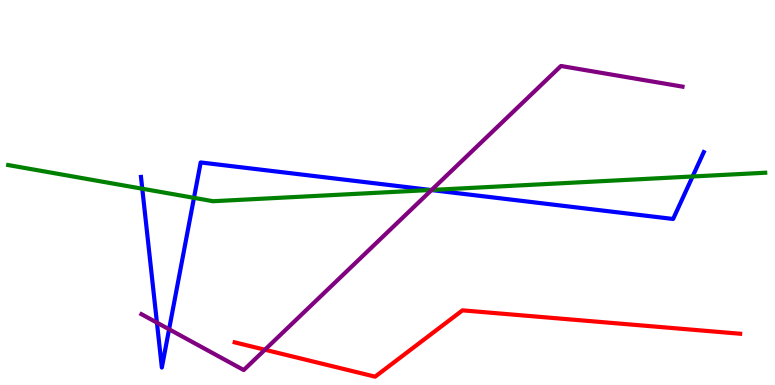[{'lines': ['blue', 'red'], 'intersections': []}, {'lines': ['green', 'red'], 'intersections': []}, {'lines': ['purple', 'red'], 'intersections': [{'x': 3.42, 'y': 0.916}]}, {'lines': ['blue', 'green'], 'intersections': [{'x': 1.84, 'y': 5.1}, {'x': 2.5, 'y': 4.86}, {'x': 5.56, 'y': 5.07}, {'x': 8.94, 'y': 5.42}]}, {'lines': ['blue', 'purple'], 'intersections': [{'x': 2.02, 'y': 1.62}, {'x': 2.18, 'y': 1.45}, {'x': 5.57, 'y': 5.06}]}, {'lines': ['green', 'purple'], 'intersections': [{'x': 5.57, 'y': 5.07}]}]